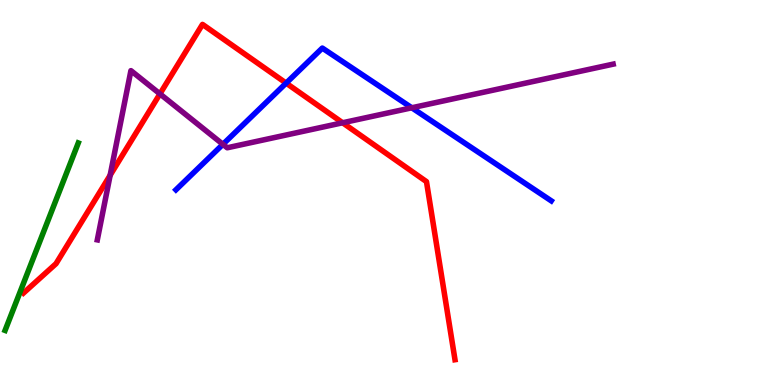[{'lines': ['blue', 'red'], 'intersections': [{'x': 3.69, 'y': 7.84}]}, {'lines': ['green', 'red'], 'intersections': []}, {'lines': ['purple', 'red'], 'intersections': [{'x': 1.42, 'y': 5.45}, {'x': 2.06, 'y': 7.56}, {'x': 4.42, 'y': 6.81}]}, {'lines': ['blue', 'green'], 'intersections': []}, {'lines': ['blue', 'purple'], 'intersections': [{'x': 2.88, 'y': 6.25}, {'x': 5.31, 'y': 7.2}]}, {'lines': ['green', 'purple'], 'intersections': []}]